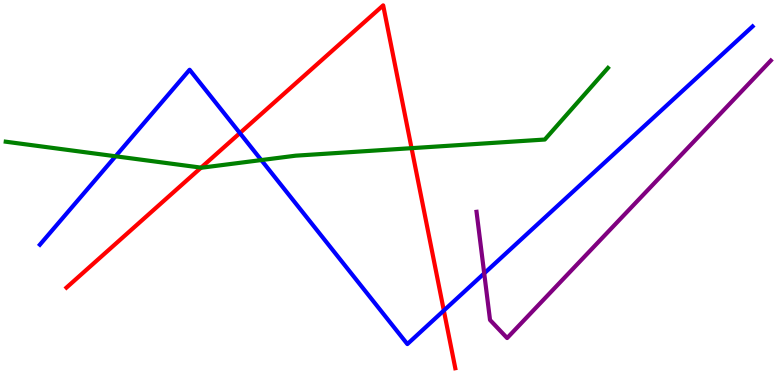[{'lines': ['blue', 'red'], 'intersections': [{'x': 3.1, 'y': 6.54}, {'x': 5.73, 'y': 1.93}]}, {'lines': ['green', 'red'], 'intersections': [{'x': 2.59, 'y': 5.65}, {'x': 5.31, 'y': 6.15}]}, {'lines': ['purple', 'red'], 'intersections': []}, {'lines': ['blue', 'green'], 'intersections': [{'x': 1.49, 'y': 5.94}, {'x': 3.37, 'y': 5.84}]}, {'lines': ['blue', 'purple'], 'intersections': [{'x': 6.25, 'y': 2.9}]}, {'lines': ['green', 'purple'], 'intersections': []}]